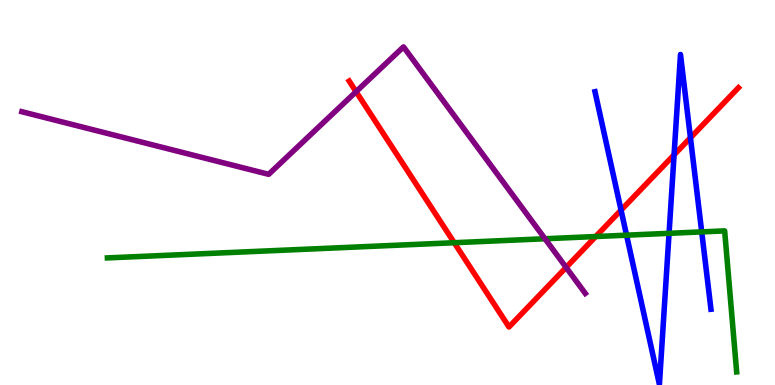[{'lines': ['blue', 'red'], 'intersections': [{'x': 8.01, 'y': 4.54}, {'x': 8.7, 'y': 5.98}, {'x': 8.91, 'y': 6.42}]}, {'lines': ['green', 'red'], 'intersections': [{'x': 5.86, 'y': 3.7}, {'x': 7.69, 'y': 3.86}]}, {'lines': ['purple', 'red'], 'intersections': [{'x': 4.59, 'y': 7.62}, {'x': 7.3, 'y': 3.05}]}, {'lines': ['blue', 'green'], 'intersections': [{'x': 8.08, 'y': 3.89}, {'x': 8.63, 'y': 3.94}, {'x': 9.05, 'y': 3.98}]}, {'lines': ['blue', 'purple'], 'intersections': []}, {'lines': ['green', 'purple'], 'intersections': [{'x': 7.03, 'y': 3.8}]}]